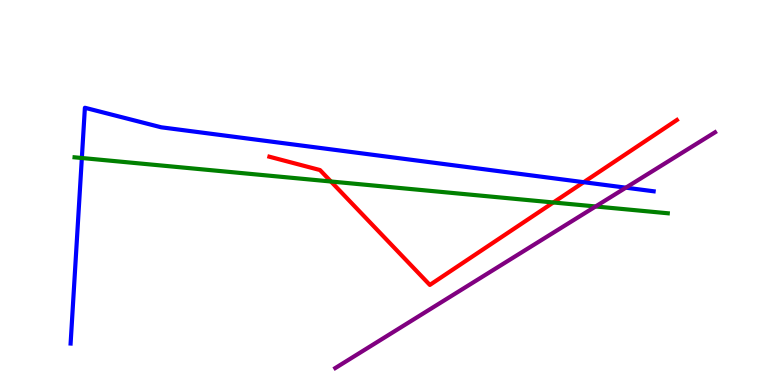[{'lines': ['blue', 'red'], 'intersections': [{'x': 7.53, 'y': 5.27}]}, {'lines': ['green', 'red'], 'intersections': [{'x': 4.27, 'y': 5.29}, {'x': 7.14, 'y': 4.74}]}, {'lines': ['purple', 'red'], 'intersections': []}, {'lines': ['blue', 'green'], 'intersections': [{'x': 1.06, 'y': 5.9}]}, {'lines': ['blue', 'purple'], 'intersections': [{'x': 8.08, 'y': 5.13}]}, {'lines': ['green', 'purple'], 'intersections': [{'x': 7.69, 'y': 4.64}]}]